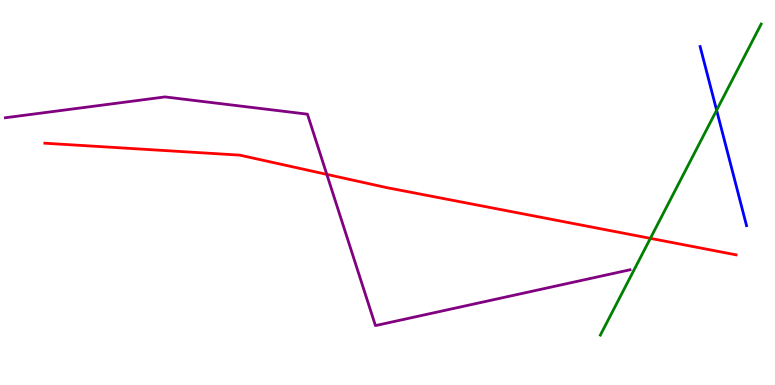[{'lines': ['blue', 'red'], 'intersections': []}, {'lines': ['green', 'red'], 'intersections': [{'x': 8.39, 'y': 3.81}]}, {'lines': ['purple', 'red'], 'intersections': [{'x': 4.22, 'y': 5.47}]}, {'lines': ['blue', 'green'], 'intersections': [{'x': 9.25, 'y': 7.14}]}, {'lines': ['blue', 'purple'], 'intersections': []}, {'lines': ['green', 'purple'], 'intersections': []}]